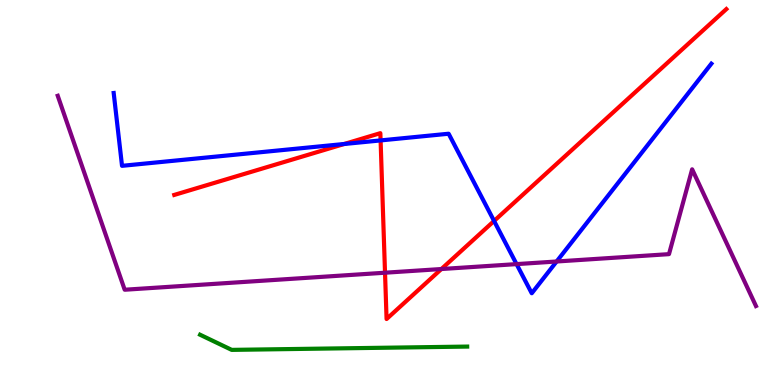[{'lines': ['blue', 'red'], 'intersections': [{'x': 4.44, 'y': 6.26}, {'x': 4.91, 'y': 6.35}, {'x': 6.38, 'y': 4.26}]}, {'lines': ['green', 'red'], 'intersections': []}, {'lines': ['purple', 'red'], 'intersections': [{'x': 4.97, 'y': 2.92}, {'x': 5.7, 'y': 3.01}]}, {'lines': ['blue', 'green'], 'intersections': []}, {'lines': ['blue', 'purple'], 'intersections': [{'x': 6.67, 'y': 3.14}, {'x': 7.18, 'y': 3.21}]}, {'lines': ['green', 'purple'], 'intersections': []}]